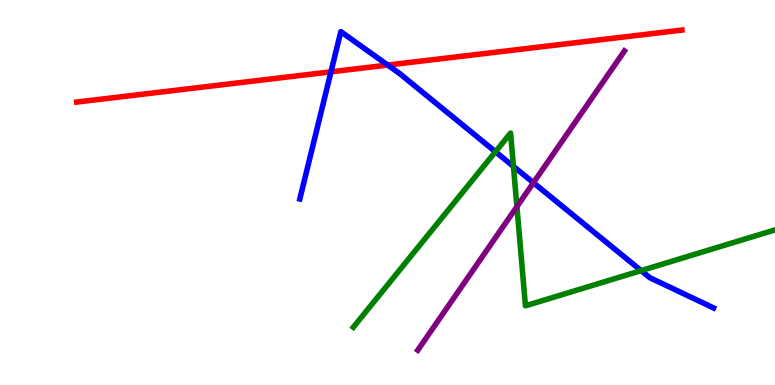[{'lines': ['blue', 'red'], 'intersections': [{'x': 4.27, 'y': 8.13}, {'x': 5.0, 'y': 8.31}]}, {'lines': ['green', 'red'], 'intersections': []}, {'lines': ['purple', 'red'], 'intersections': []}, {'lines': ['blue', 'green'], 'intersections': [{'x': 6.39, 'y': 6.06}, {'x': 6.63, 'y': 5.68}, {'x': 8.27, 'y': 2.97}]}, {'lines': ['blue', 'purple'], 'intersections': [{'x': 6.88, 'y': 5.25}]}, {'lines': ['green', 'purple'], 'intersections': [{'x': 6.67, 'y': 4.63}]}]